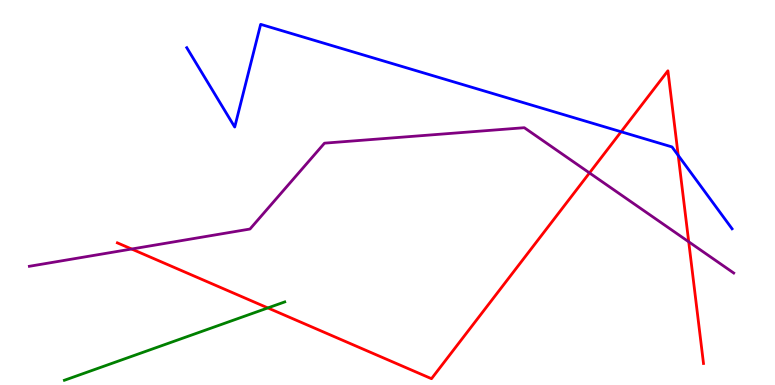[{'lines': ['blue', 'red'], 'intersections': [{'x': 8.01, 'y': 6.58}, {'x': 8.75, 'y': 5.96}]}, {'lines': ['green', 'red'], 'intersections': [{'x': 3.46, 'y': 2.0}]}, {'lines': ['purple', 'red'], 'intersections': [{'x': 1.7, 'y': 3.53}, {'x': 7.61, 'y': 5.51}, {'x': 8.89, 'y': 3.72}]}, {'lines': ['blue', 'green'], 'intersections': []}, {'lines': ['blue', 'purple'], 'intersections': []}, {'lines': ['green', 'purple'], 'intersections': []}]